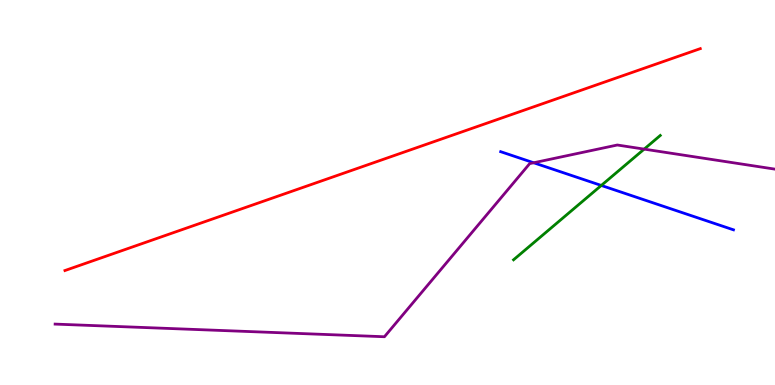[{'lines': ['blue', 'red'], 'intersections': []}, {'lines': ['green', 'red'], 'intersections': []}, {'lines': ['purple', 'red'], 'intersections': []}, {'lines': ['blue', 'green'], 'intersections': [{'x': 7.76, 'y': 5.18}]}, {'lines': ['blue', 'purple'], 'intersections': [{'x': 6.89, 'y': 5.77}]}, {'lines': ['green', 'purple'], 'intersections': [{'x': 8.31, 'y': 6.13}]}]